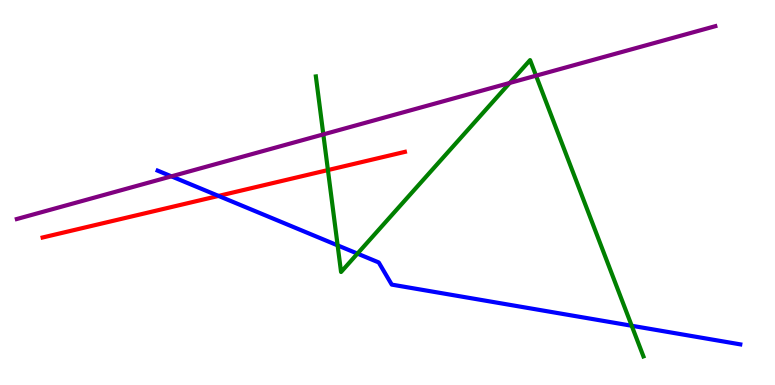[{'lines': ['blue', 'red'], 'intersections': [{'x': 2.82, 'y': 4.91}]}, {'lines': ['green', 'red'], 'intersections': [{'x': 4.23, 'y': 5.58}]}, {'lines': ['purple', 'red'], 'intersections': []}, {'lines': ['blue', 'green'], 'intersections': [{'x': 4.36, 'y': 3.63}, {'x': 4.61, 'y': 3.41}, {'x': 8.15, 'y': 1.54}]}, {'lines': ['blue', 'purple'], 'intersections': [{'x': 2.21, 'y': 5.42}]}, {'lines': ['green', 'purple'], 'intersections': [{'x': 4.17, 'y': 6.51}, {'x': 6.58, 'y': 7.85}, {'x': 6.92, 'y': 8.03}]}]